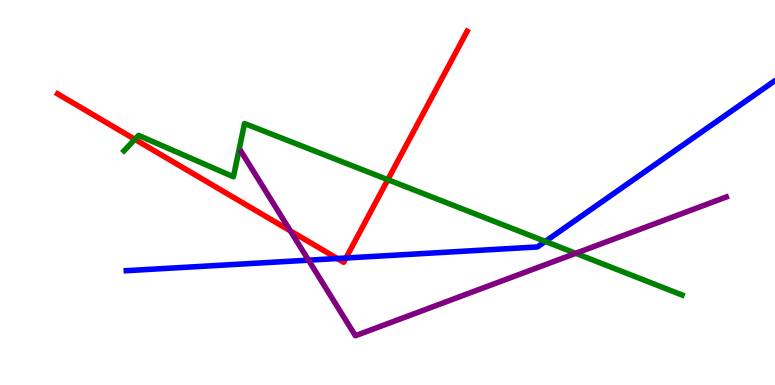[{'lines': ['blue', 'red'], 'intersections': [{'x': 4.35, 'y': 3.29}, {'x': 4.46, 'y': 3.3}]}, {'lines': ['green', 'red'], 'intersections': [{'x': 1.74, 'y': 6.38}, {'x': 5.0, 'y': 5.33}]}, {'lines': ['purple', 'red'], 'intersections': [{'x': 3.75, 'y': 4.0}]}, {'lines': ['blue', 'green'], 'intersections': [{'x': 7.04, 'y': 3.73}]}, {'lines': ['blue', 'purple'], 'intersections': [{'x': 3.98, 'y': 3.24}]}, {'lines': ['green', 'purple'], 'intersections': [{'x': 7.43, 'y': 3.42}]}]